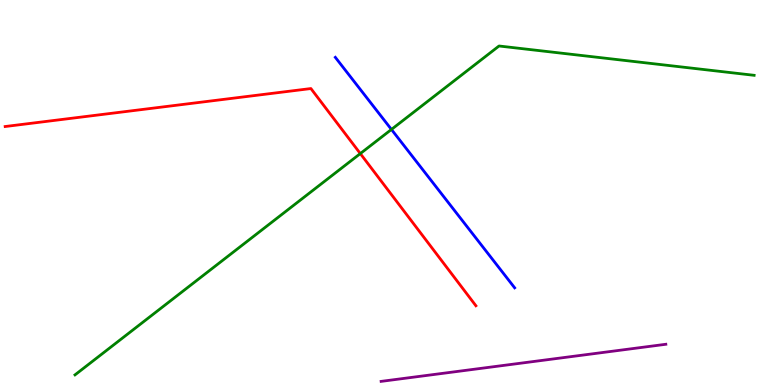[{'lines': ['blue', 'red'], 'intersections': []}, {'lines': ['green', 'red'], 'intersections': [{'x': 4.65, 'y': 6.01}]}, {'lines': ['purple', 'red'], 'intersections': []}, {'lines': ['blue', 'green'], 'intersections': [{'x': 5.05, 'y': 6.64}]}, {'lines': ['blue', 'purple'], 'intersections': []}, {'lines': ['green', 'purple'], 'intersections': []}]